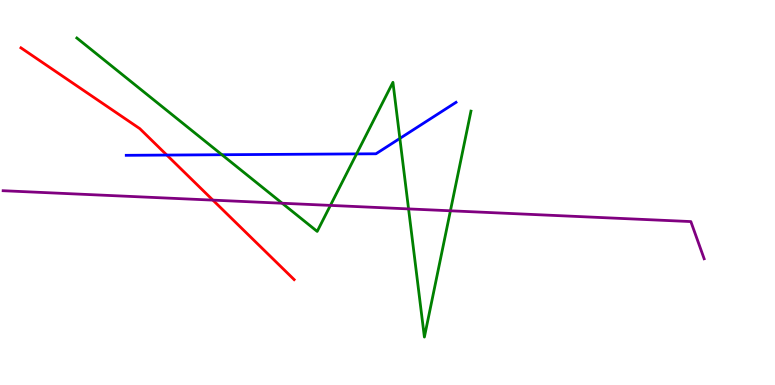[{'lines': ['blue', 'red'], 'intersections': [{'x': 2.15, 'y': 5.97}]}, {'lines': ['green', 'red'], 'intersections': []}, {'lines': ['purple', 'red'], 'intersections': [{'x': 2.75, 'y': 4.8}]}, {'lines': ['blue', 'green'], 'intersections': [{'x': 2.86, 'y': 5.98}, {'x': 4.6, 'y': 6.0}, {'x': 5.16, 'y': 6.4}]}, {'lines': ['blue', 'purple'], 'intersections': []}, {'lines': ['green', 'purple'], 'intersections': [{'x': 3.64, 'y': 4.72}, {'x': 4.26, 'y': 4.66}, {'x': 5.27, 'y': 4.57}, {'x': 5.81, 'y': 4.52}]}]